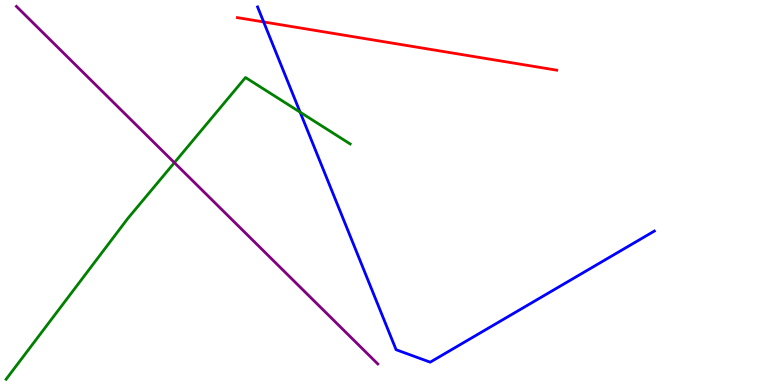[{'lines': ['blue', 'red'], 'intersections': [{'x': 3.4, 'y': 9.43}]}, {'lines': ['green', 'red'], 'intersections': []}, {'lines': ['purple', 'red'], 'intersections': []}, {'lines': ['blue', 'green'], 'intersections': [{'x': 3.87, 'y': 7.09}]}, {'lines': ['blue', 'purple'], 'intersections': []}, {'lines': ['green', 'purple'], 'intersections': [{'x': 2.25, 'y': 5.77}]}]